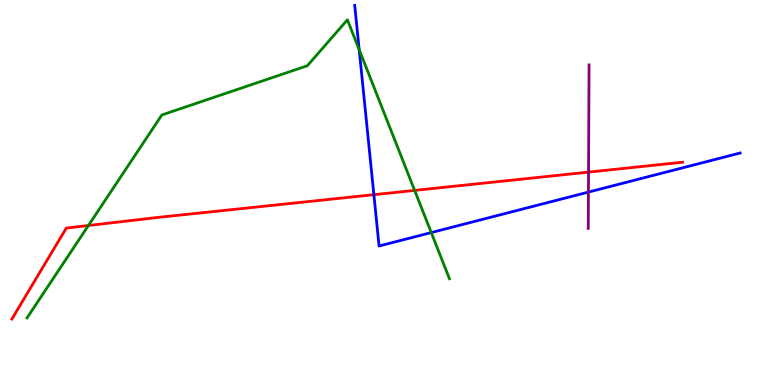[{'lines': ['blue', 'red'], 'intersections': [{'x': 4.82, 'y': 4.94}]}, {'lines': ['green', 'red'], 'intersections': [{'x': 1.14, 'y': 4.14}, {'x': 5.35, 'y': 5.05}]}, {'lines': ['purple', 'red'], 'intersections': [{'x': 7.59, 'y': 5.53}]}, {'lines': ['blue', 'green'], 'intersections': [{'x': 4.63, 'y': 8.71}, {'x': 5.56, 'y': 3.96}]}, {'lines': ['blue', 'purple'], 'intersections': [{'x': 7.59, 'y': 5.01}]}, {'lines': ['green', 'purple'], 'intersections': []}]